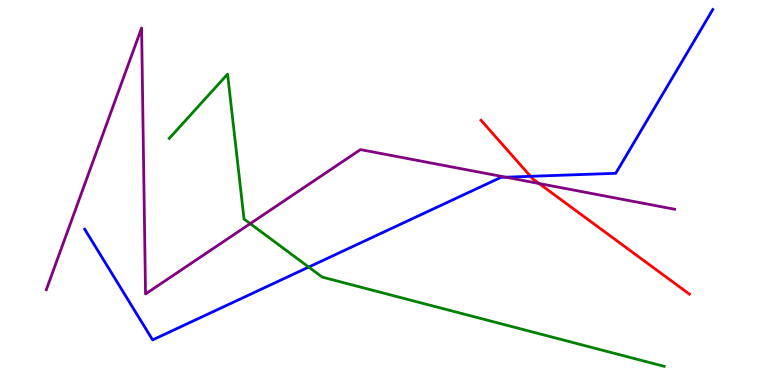[{'lines': ['blue', 'red'], 'intersections': [{'x': 6.85, 'y': 5.42}]}, {'lines': ['green', 'red'], 'intersections': []}, {'lines': ['purple', 'red'], 'intersections': [{'x': 6.96, 'y': 5.23}]}, {'lines': ['blue', 'green'], 'intersections': [{'x': 3.98, 'y': 3.06}]}, {'lines': ['blue', 'purple'], 'intersections': [{'x': 6.53, 'y': 5.4}]}, {'lines': ['green', 'purple'], 'intersections': [{'x': 3.23, 'y': 4.19}]}]